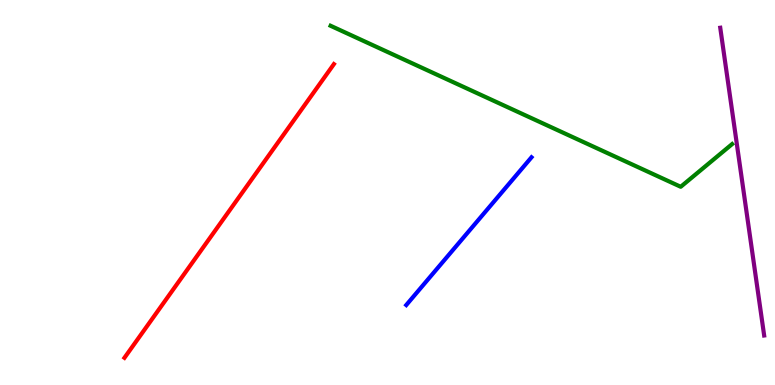[{'lines': ['blue', 'red'], 'intersections': []}, {'lines': ['green', 'red'], 'intersections': []}, {'lines': ['purple', 'red'], 'intersections': []}, {'lines': ['blue', 'green'], 'intersections': []}, {'lines': ['blue', 'purple'], 'intersections': []}, {'lines': ['green', 'purple'], 'intersections': []}]